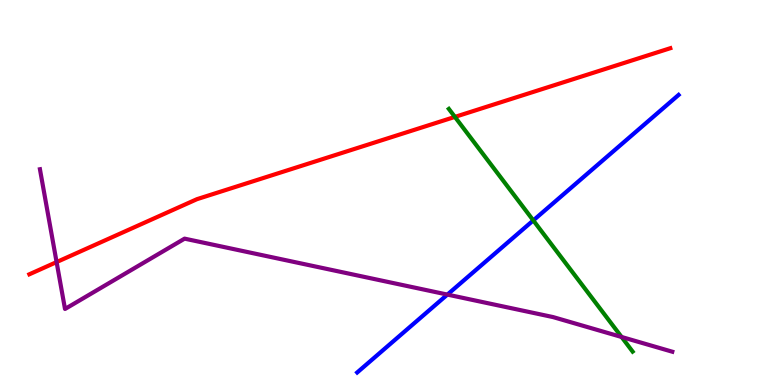[{'lines': ['blue', 'red'], 'intersections': []}, {'lines': ['green', 'red'], 'intersections': [{'x': 5.87, 'y': 6.96}]}, {'lines': ['purple', 'red'], 'intersections': [{'x': 0.73, 'y': 3.19}]}, {'lines': ['blue', 'green'], 'intersections': [{'x': 6.88, 'y': 4.28}]}, {'lines': ['blue', 'purple'], 'intersections': [{'x': 5.77, 'y': 2.35}]}, {'lines': ['green', 'purple'], 'intersections': [{'x': 8.02, 'y': 1.25}]}]